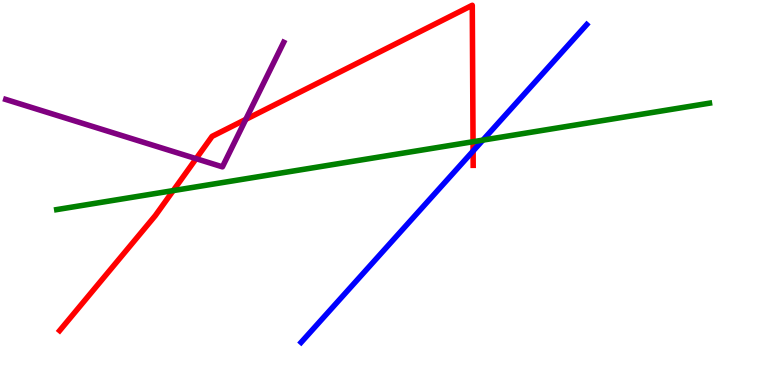[{'lines': ['blue', 'red'], 'intersections': [{'x': 6.1, 'y': 6.08}]}, {'lines': ['green', 'red'], 'intersections': [{'x': 2.24, 'y': 5.05}, {'x': 6.1, 'y': 6.32}]}, {'lines': ['purple', 'red'], 'intersections': [{'x': 2.53, 'y': 5.88}, {'x': 3.17, 'y': 6.9}]}, {'lines': ['blue', 'green'], 'intersections': [{'x': 6.23, 'y': 6.36}]}, {'lines': ['blue', 'purple'], 'intersections': []}, {'lines': ['green', 'purple'], 'intersections': []}]